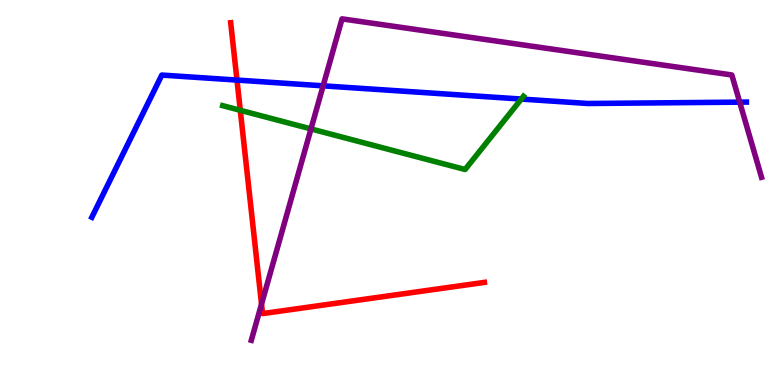[{'lines': ['blue', 'red'], 'intersections': [{'x': 3.06, 'y': 7.92}]}, {'lines': ['green', 'red'], 'intersections': [{'x': 3.1, 'y': 7.14}]}, {'lines': ['purple', 'red'], 'intersections': [{'x': 3.37, 'y': 2.1}]}, {'lines': ['blue', 'green'], 'intersections': [{'x': 6.73, 'y': 7.43}]}, {'lines': ['blue', 'purple'], 'intersections': [{'x': 4.17, 'y': 7.77}, {'x': 9.54, 'y': 7.35}]}, {'lines': ['green', 'purple'], 'intersections': [{'x': 4.01, 'y': 6.65}]}]